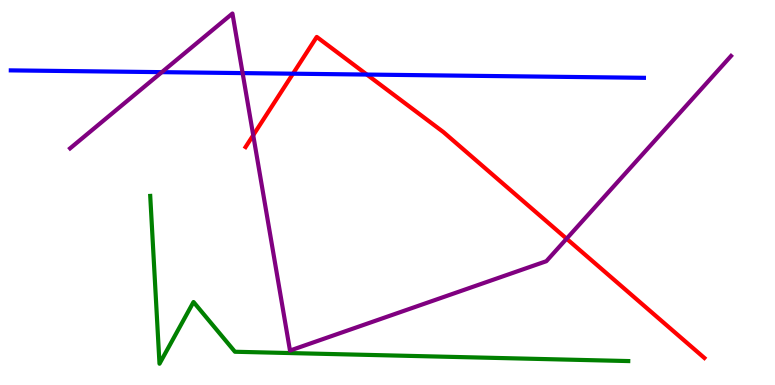[{'lines': ['blue', 'red'], 'intersections': [{'x': 3.78, 'y': 8.09}, {'x': 4.73, 'y': 8.06}]}, {'lines': ['green', 'red'], 'intersections': []}, {'lines': ['purple', 'red'], 'intersections': [{'x': 3.27, 'y': 6.49}, {'x': 7.31, 'y': 3.8}]}, {'lines': ['blue', 'green'], 'intersections': []}, {'lines': ['blue', 'purple'], 'intersections': [{'x': 2.09, 'y': 8.13}, {'x': 3.13, 'y': 8.1}]}, {'lines': ['green', 'purple'], 'intersections': []}]